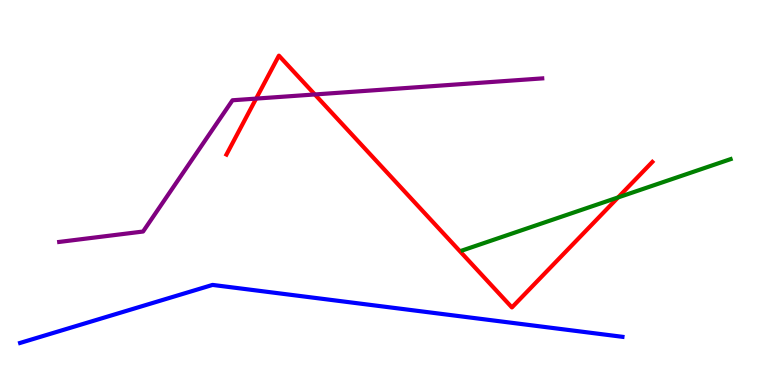[{'lines': ['blue', 'red'], 'intersections': []}, {'lines': ['green', 'red'], 'intersections': [{'x': 7.98, 'y': 4.87}]}, {'lines': ['purple', 'red'], 'intersections': [{'x': 3.3, 'y': 7.44}, {'x': 4.06, 'y': 7.55}]}, {'lines': ['blue', 'green'], 'intersections': []}, {'lines': ['blue', 'purple'], 'intersections': []}, {'lines': ['green', 'purple'], 'intersections': []}]